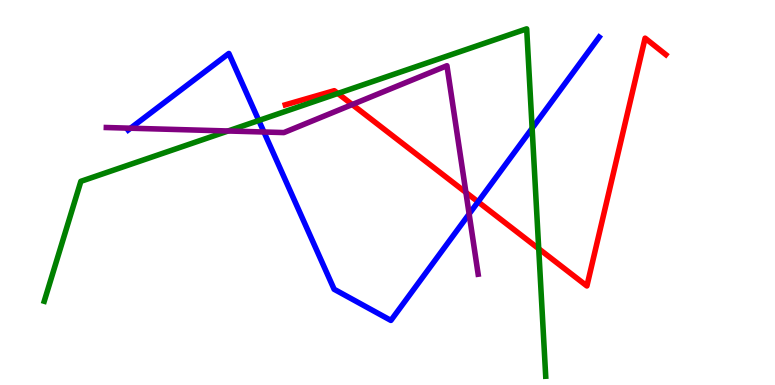[{'lines': ['blue', 'red'], 'intersections': [{'x': 6.17, 'y': 4.76}]}, {'lines': ['green', 'red'], 'intersections': [{'x': 4.36, 'y': 7.57}, {'x': 6.95, 'y': 3.54}]}, {'lines': ['purple', 'red'], 'intersections': [{'x': 4.54, 'y': 7.28}, {'x': 6.01, 'y': 5.0}]}, {'lines': ['blue', 'green'], 'intersections': [{'x': 3.34, 'y': 6.87}, {'x': 6.87, 'y': 6.67}]}, {'lines': ['blue', 'purple'], 'intersections': [{'x': 1.68, 'y': 6.67}, {'x': 3.41, 'y': 6.57}, {'x': 6.05, 'y': 4.44}]}, {'lines': ['green', 'purple'], 'intersections': [{'x': 2.94, 'y': 6.6}]}]